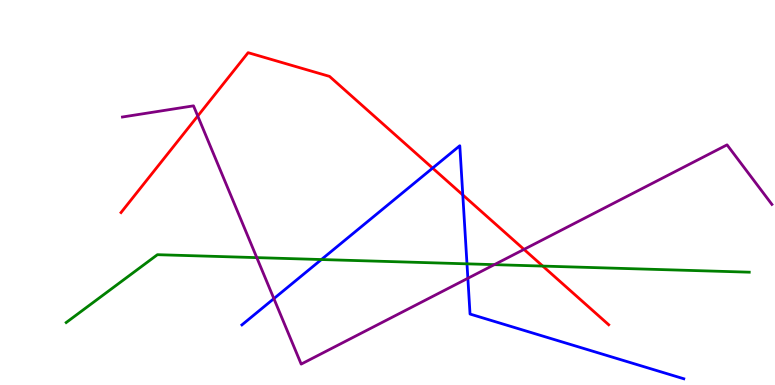[{'lines': ['blue', 'red'], 'intersections': [{'x': 5.58, 'y': 5.63}, {'x': 5.97, 'y': 4.94}]}, {'lines': ['green', 'red'], 'intersections': [{'x': 7.0, 'y': 3.09}]}, {'lines': ['purple', 'red'], 'intersections': [{'x': 2.55, 'y': 6.99}, {'x': 6.76, 'y': 3.52}]}, {'lines': ['blue', 'green'], 'intersections': [{'x': 4.15, 'y': 3.26}, {'x': 6.03, 'y': 3.15}]}, {'lines': ['blue', 'purple'], 'intersections': [{'x': 3.53, 'y': 2.24}, {'x': 6.04, 'y': 2.77}]}, {'lines': ['green', 'purple'], 'intersections': [{'x': 3.31, 'y': 3.31}, {'x': 6.38, 'y': 3.13}]}]